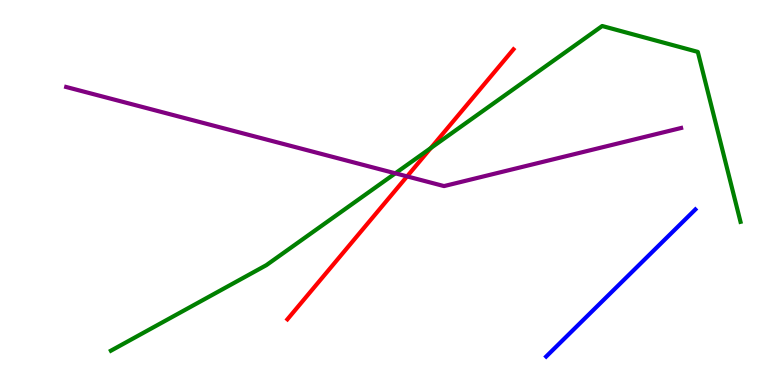[{'lines': ['blue', 'red'], 'intersections': []}, {'lines': ['green', 'red'], 'intersections': [{'x': 5.56, 'y': 6.15}]}, {'lines': ['purple', 'red'], 'intersections': [{'x': 5.25, 'y': 5.42}]}, {'lines': ['blue', 'green'], 'intersections': []}, {'lines': ['blue', 'purple'], 'intersections': []}, {'lines': ['green', 'purple'], 'intersections': [{'x': 5.1, 'y': 5.5}]}]